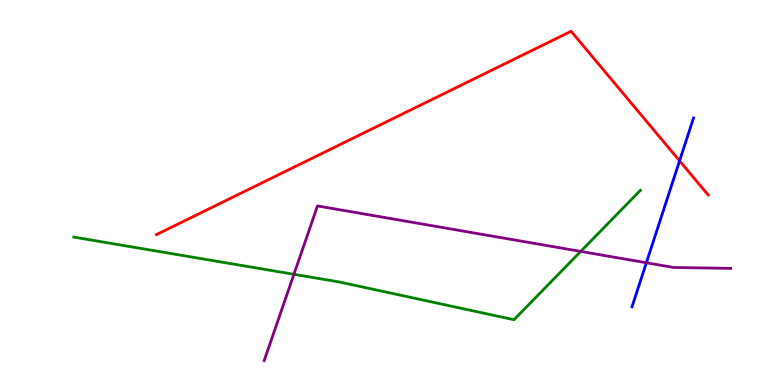[{'lines': ['blue', 'red'], 'intersections': [{'x': 8.77, 'y': 5.82}]}, {'lines': ['green', 'red'], 'intersections': []}, {'lines': ['purple', 'red'], 'intersections': []}, {'lines': ['blue', 'green'], 'intersections': []}, {'lines': ['blue', 'purple'], 'intersections': [{'x': 8.34, 'y': 3.18}]}, {'lines': ['green', 'purple'], 'intersections': [{'x': 3.79, 'y': 2.88}, {'x': 7.49, 'y': 3.47}]}]